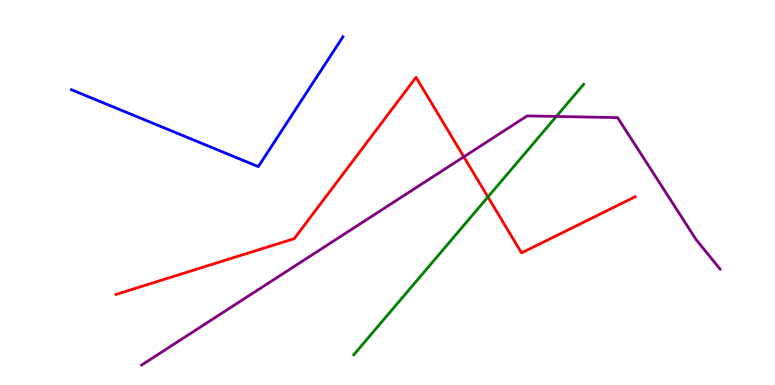[{'lines': ['blue', 'red'], 'intersections': []}, {'lines': ['green', 'red'], 'intersections': [{'x': 6.3, 'y': 4.88}]}, {'lines': ['purple', 'red'], 'intersections': [{'x': 5.98, 'y': 5.93}]}, {'lines': ['blue', 'green'], 'intersections': []}, {'lines': ['blue', 'purple'], 'intersections': []}, {'lines': ['green', 'purple'], 'intersections': [{'x': 7.18, 'y': 6.98}]}]